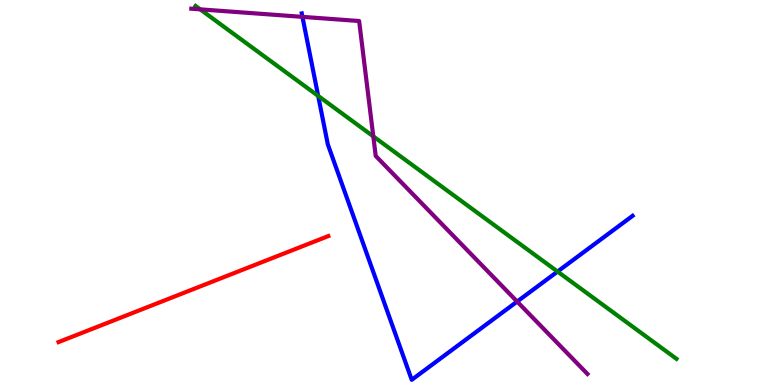[{'lines': ['blue', 'red'], 'intersections': []}, {'lines': ['green', 'red'], 'intersections': []}, {'lines': ['purple', 'red'], 'intersections': []}, {'lines': ['blue', 'green'], 'intersections': [{'x': 4.11, 'y': 7.51}, {'x': 7.19, 'y': 2.95}]}, {'lines': ['blue', 'purple'], 'intersections': [{'x': 3.9, 'y': 9.56}, {'x': 6.67, 'y': 2.17}]}, {'lines': ['green', 'purple'], 'intersections': [{'x': 2.58, 'y': 9.76}, {'x': 4.82, 'y': 6.46}]}]